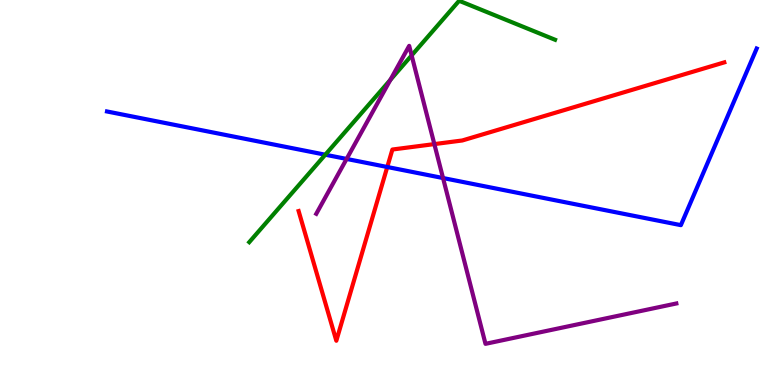[{'lines': ['blue', 'red'], 'intersections': [{'x': 5.0, 'y': 5.66}]}, {'lines': ['green', 'red'], 'intersections': []}, {'lines': ['purple', 'red'], 'intersections': [{'x': 5.6, 'y': 6.26}]}, {'lines': ['blue', 'green'], 'intersections': [{'x': 4.2, 'y': 5.98}]}, {'lines': ['blue', 'purple'], 'intersections': [{'x': 4.47, 'y': 5.87}, {'x': 5.72, 'y': 5.38}]}, {'lines': ['green', 'purple'], 'intersections': [{'x': 5.04, 'y': 7.93}, {'x': 5.31, 'y': 8.56}]}]